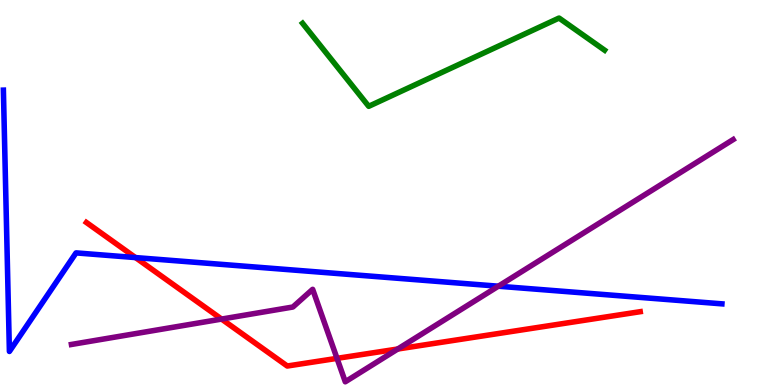[{'lines': ['blue', 'red'], 'intersections': [{'x': 1.75, 'y': 3.31}]}, {'lines': ['green', 'red'], 'intersections': []}, {'lines': ['purple', 'red'], 'intersections': [{'x': 2.86, 'y': 1.71}, {'x': 4.35, 'y': 0.692}, {'x': 5.13, 'y': 0.935}]}, {'lines': ['blue', 'green'], 'intersections': []}, {'lines': ['blue', 'purple'], 'intersections': [{'x': 6.43, 'y': 2.57}]}, {'lines': ['green', 'purple'], 'intersections': []}]